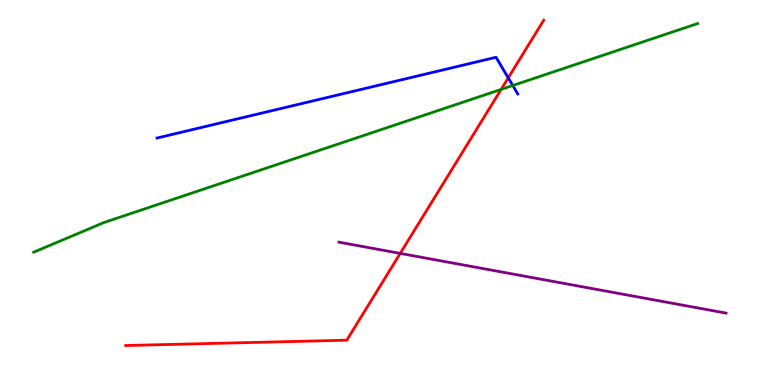[{'lines': ['blue', 'red'], 'intersections': [{'x': 6.56, 'y': 7.98}]}, {'lines': ['green', 'red'], 'intersections': [{'x': 6.47, 'y': 7.68}]}, {'lines': ['purple', 'red'], 'intersections': [{'x': 5.16, 'y': 3.42}]}, {'lines': ['blue', 'green'], 'intersections': [{'x': 6.62, 'y': 7.78}]}, {'lines': ['blue', 'purple'], 'intersections': []}, {'lines': ['green', 'purple'], 'intersections': []}]